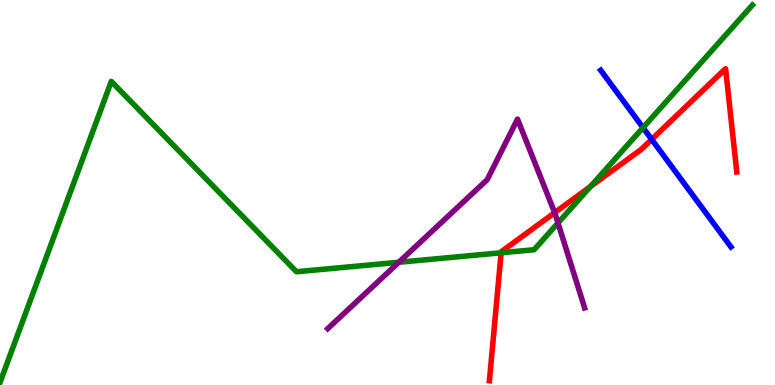[{'lines': ['blue', 'red'], 'intersections': [{'x': 8.41, 'y': 6.38}]}, {'lines': ['green', 'red'], 'intersections': [{'x': 6.47, 'y': 3.43}, {'x': 7.62, 'y': 5.16}]}, {'lines': ['purple', 'red'], 'intersections': [{'x': 7.16, 'y': 4.48}]}, {'lines': ['blue', 'green'], 'intersections': [{'x': 8.3, 'y': 6.68}]}, {'lines': ['blue', 'purple'], 'intersections': []}, {'lines': ['green', 'purple'], 'intersections': [{'x': 5.15, 'y': 3.19}, {'x': 7.2, 'y': 4.21}]}]